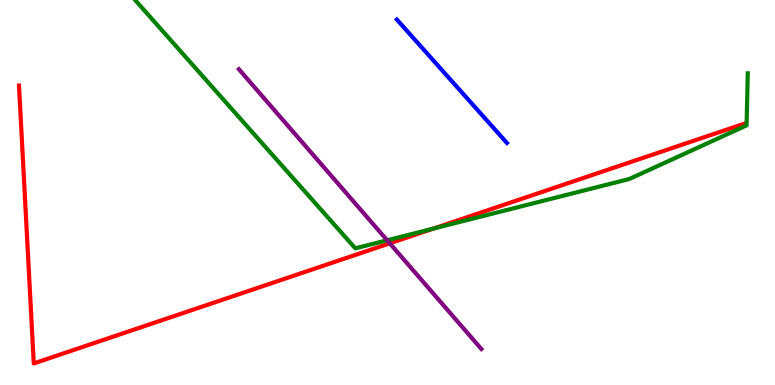[{'lines': ['blue', 'red'], 'intersections': []}, {'lines': ['green', 'red'], 'intersections': [{'x': 5.59, 'y': 4.06}]}, {'lines': ['purple', 'red'], 'intersections': [{'x': 5.03, 'y': 3.68}]}, {'lines': ['blue', 'green'], 'intersections': []}, {'lines': ['blue', 'purple'], 'intersections': []}, {'lines': ['green', 'purple'], 'intersections': [{'x': 5.0, 'y': 3.76}]}]